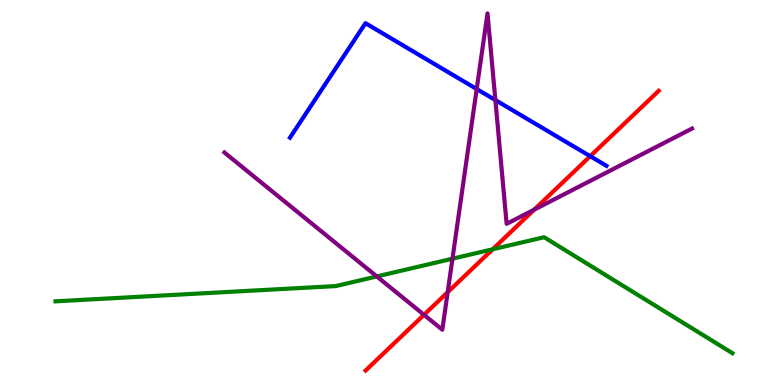[{'lines': ['blue', 'red'], 'intersections': [{'x': 7.62, 'y': 5.94}]}, {'lines': ['green', 'red'], 'intersections': [{'x': 6.36, 'y': 3.53}]}, {'lines': ['purple', 'red'], 'intersections': [{'x': 5.47, 'y': 1.82}, {'x': 5.78, 'y': 2.41}, {'x': 6.89, 'y': 4.55}]}, {'lines': ['blue', 'green'], 'intersections': []}, {'lines': ['blue', 'purple'], 'intersections': [{'x': 6.15, 'y': 7.69}, {'x': 6.39, 'y': 7.4}]}, {'lines': ['green', 'purple'], 'intersections': [{'x': 4.86, 'y': 2.82}, {'x': 5.84, 'y': 3.28}]}]